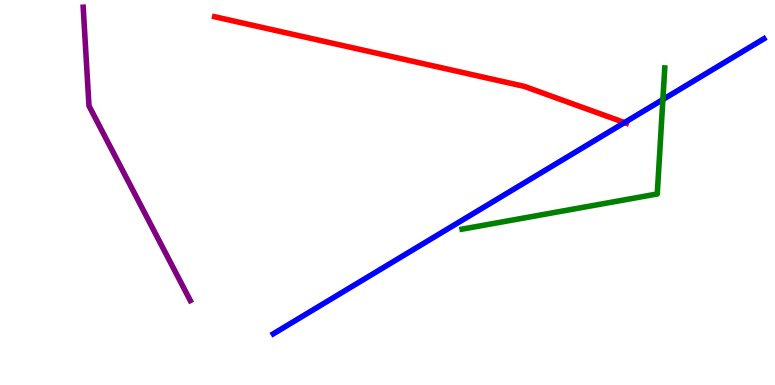[{'lines': ['blue', 'red'], 'intersections': [{'x': 8.06, 'y': 6.82}]}, {'lines': ['green', 'red'], 'intersections': []}, {'lines': ['purple', 'red'], 'intersections': []}, {'lines': ['blue', 'green'], 'intersections': [{'x': 8.55, 'y': 7.42}]}, {'lines': ['blue', 'purple'], 'intersections': []}, {'lines': ['green', 'purple'], 'intersections': []}]